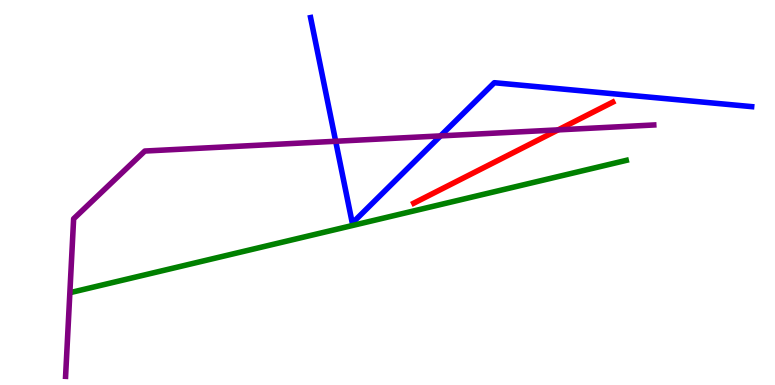[{'lines': ['blue', 'red'], 'intersections': []}, {'lines': ['green', 'red'], 'intersections': []}, {'lines': ['purple', 'red'], 'intersections': [{'x': 7.2, 'y': 6.63}]}, {'lines': ['blue', 'green'], 'intersections': []}, {'lines': ['blue', 'purple'], 'intersections': [{'x': 4.33, 'y': 6.33}, {'x': 5.68, 'y': 6.47}]}, {'lines': ['green', 'purple'], 'intersections': []}]